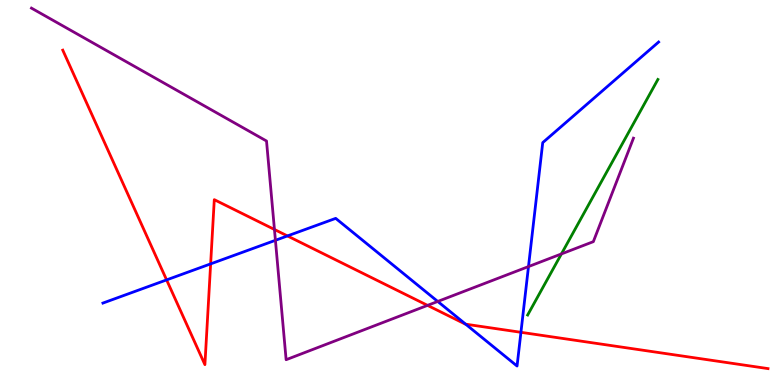[{'lines': ['blue', 'red'], 'intersections': [{'x': 2.15, 'y': 2.73}, {'x': 2.72, 'y': 3.15}, {'x': 3.71, 'y': 3.87}, {'x': 6.01, 'y': 1.58}, {'x': 6.72, 'y': 1.37}]}, {'lines': ['green', 'red'], 'intersections': []}, {'lines': ['purple', 'red'], 'intersections': [{'x': 3.54, 'y': 4.04}, {'x': 5.52, 'y': 2.07}]}, {'lines': ['blue', 'green'], 'intersections': []}, {'lines': ['blue', 'purple'], 'intersections': [{'x': 3.55, 'y': 3.76}, {'x': 5.65, 'y': 2.17}, {'x': 6.82, 'y': 3.08}]}, {'lines': ['green', 'purple'], 'intersections': [{'x': 7.24, 'y': 3.4}]}]